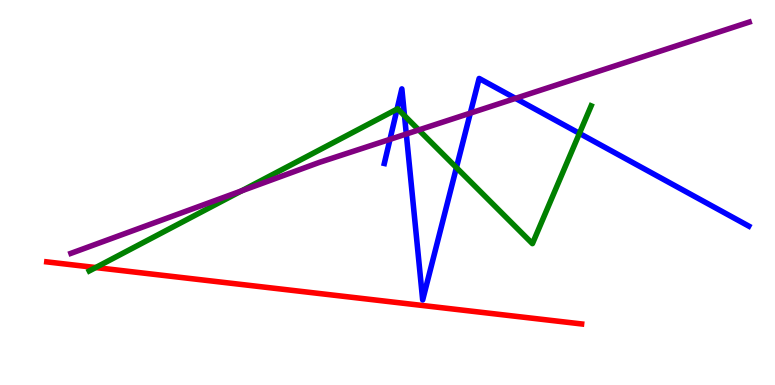[{'lines': ['blue', 'red'], 'intersections': []}, {'lines': ['green', 'red'], 'intersections': [{'x': 1.23, 'y': 3.05}]}, {'lines': ['purple', 'red'], 'intersections': []}, {'lines': ['blue', 'green'], 'intersections': [{'x': 5.12, 'y': 7.17}, {'x': 5.22, 'y': 7.0}, {'x': 5.89, 'y': 5.65}, {'x': 7.48, 'y': 6.54}]}, {'lines': ['blue', 'purple'], 'intersections': [{'x': 5.03, 'y': 6.38}, {'x': 5.24, 'y': 6.52}, {'x': 6.07, 'y': 7.06}, {'x': 6.65, 'y': 7.44}]}, {'lines': ['green', 'purple'], 'intersections': [{'x': 3.12, 'y': 5.04}, {'x': 5.4, 'y': 6.62}]}]